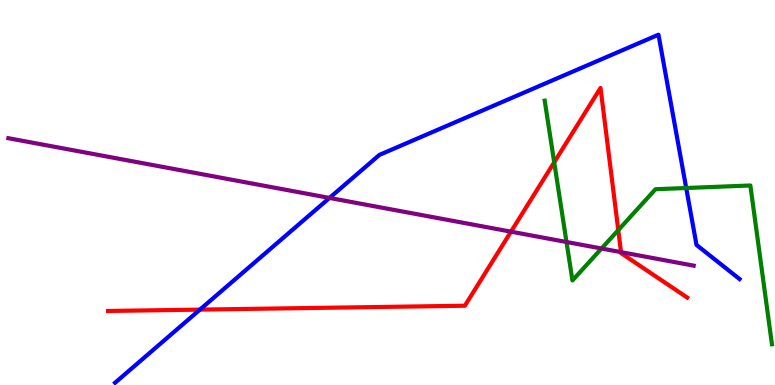[{'lines': ['blue', 'red'], 'intersections': [{'x': 2.58, 'y': 1.96}]}, {'lines': ['green', 'red'], 'intersections': [{'x': 7.15, 'y': 5.78}, {'x': 7.98, 'y': 4.02}]}, {'lines': ['purple', 'red'], 'intersections': [{'x': 6.59, 'y': 3.98}, {'x': 8.01, 'y': 3.45}]}, {'lines': ['blue', 'green'], 'intersections': [{'x': 8.85, 'y': 5.12}]}, {'lines': ['blue', 'purple'], 'intersections': [{'x': 4.25, 'y': 4.86}]}, {'lines': ['green', 'purple'], 'intersections': [{'x': 7.31, 'y': 3.71}, {'x': 7.76, 'y': 3.55}]}]